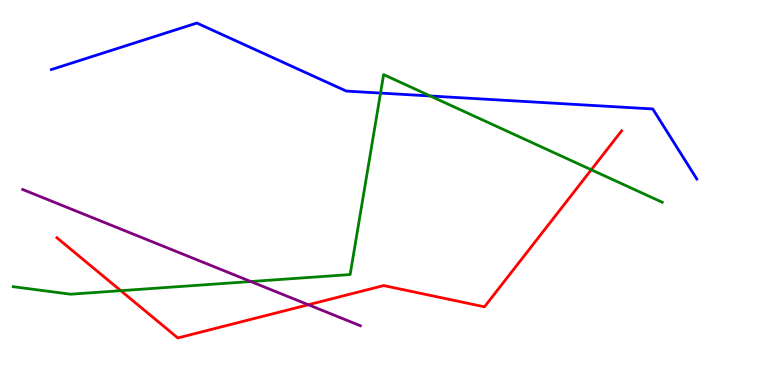[{'lines': ['blue', 'red'], 'intersections': []}, {'lines': ['green', 'red'], 'intersections': [{'x': 1.56, 'y': 2.45}, {'x': 7.63, 'y': 5.59}]}, {'lines': ['purple', 'red'], 'intersections': [{'x': 3.98, 'y': 2.08}]}, {'lines': ['blue', 'green'], 'intersections': [{'x': 4.91, 'y': 7.58}, {'x': 5.55, 'y': 7.51}]}, {'lines': ['blue', 'purple'], 'intersections': []}, {'lines': ['green', 'purple'], 'intersections': [{'x': 3.24, 'y': 2.69}]}]